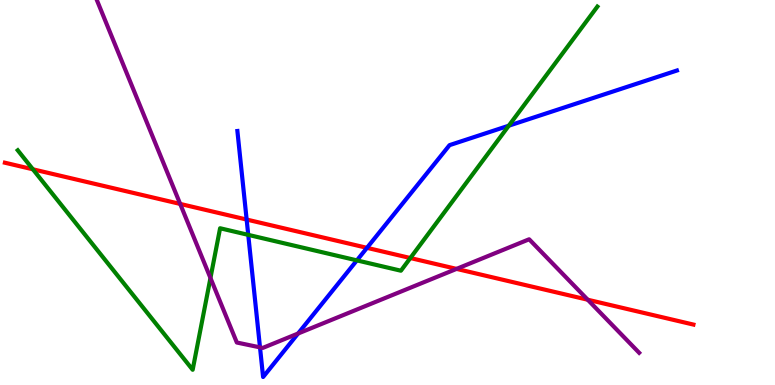[{'lines': ['blue', 'red'], 'intersections': [{'x': 3.18, 'y': 4.3}, {'x': 4.74, 'y': 3.56}]}, {'lines': ['green', 'red'], 'intersections': [{'x': 0.424, 'y': 5.6}, {'x': 5.29, 'y': 3.3}]}, {'lines': ['purple', 'red'], 'intersections': [{'x': 2.32, 'y': 4.7}, {'x': 5.89, 'y': 3.02}, {'x': 7.58, 'y': 2.21}]}, {'lines': ['blue', 'green'], 'intersections': [{'x': 3.2, 'y': 3.9}, {'x': 4.6, 'y': 3.24}, {'x': 6.56, 'y': 6.74}]}, {'lines': ['blue', 'purple'], 'intersections': [{'x': 3.35, 'y': 0.978}, {'x': 3.85, 'y': 1.34}]}, {'lines': ['green', 'purple'], 'intersections': [{'x': 2.72, 'y': 2.78}]}]